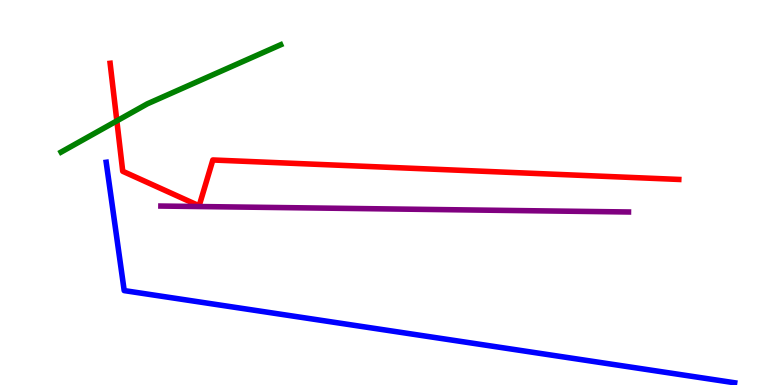[{'lines': ['blue', 'red'], 'intersections': []}, {'lines': ['green', 'red'], 'intersections': [{'x': 1.51, 'y': 6.86}]}, {'lines': ['purple', 'red'], 'intersections': []}, {'lines': ['blue', 'green'], 'intersections': []}, {'lines': ['blue', 'purple'], 'intersections': []}, {'lines': ['green', 'purple'], 'intersections': []}]